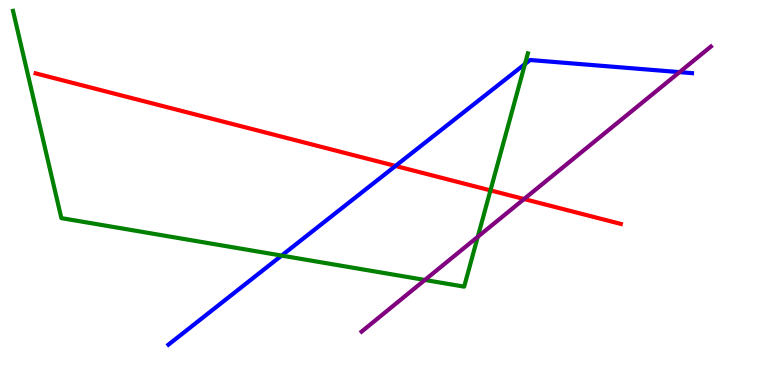[{'lines': ['blue', 'red'], 'intersections': [{'x': 5.1, 'y': 5.69}]}, {'lines': ['green', 'red'], 'intersections': [{'x': 6.33, 'y': 5.06}]}, {'lines': ['purple', 'red'], 'intersections': [{'x': 6.76, 'y': 4.83}]}, {'lines': ['blue', 'green'], 'intersections': [{'x': 3.63, 'y': 3.36}, {'x': 6.77, 'y': 8.34}]}, {'lines': ['blue', 'purple'], 'intersections': [{'x': 8.77, 'y': 8.13}]}, {'lines': ['green', 'purple'], 'intersections': [{'x': 5.48, 'y': 2.73}, {'x': 6.16, 'y': 3.85}]}]